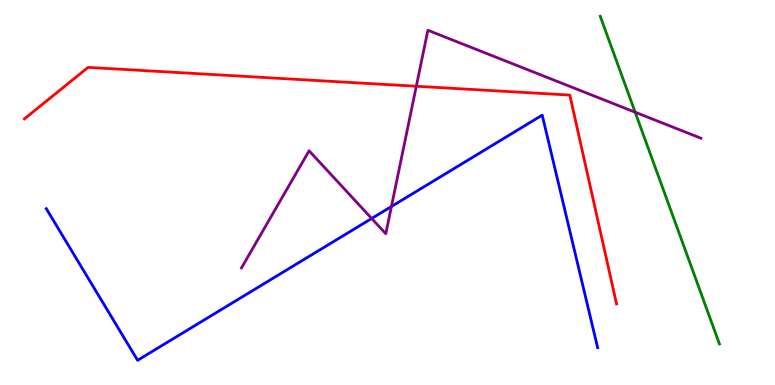[{'lines': ['blue', 'red'], 'intersections': []}, {'lines': ['green', 'red'], 'intersections': []}, {'lines': ['purple', 'red'], 'intersections': [{'x': 5.37, 'y': 7.76}]}, {'lines': ['blue', 'green'], 'intersections': []}, {'lines': ['blue', 'purple'], 'intersections': [{'x': 4.8, 'y': 4.33}, {'x': 5.05, 'y': 4.64}]}, {'lines': ['green', 'purple'], 'intersections': [{'x': 8.2, 'y': 7.09}]}]